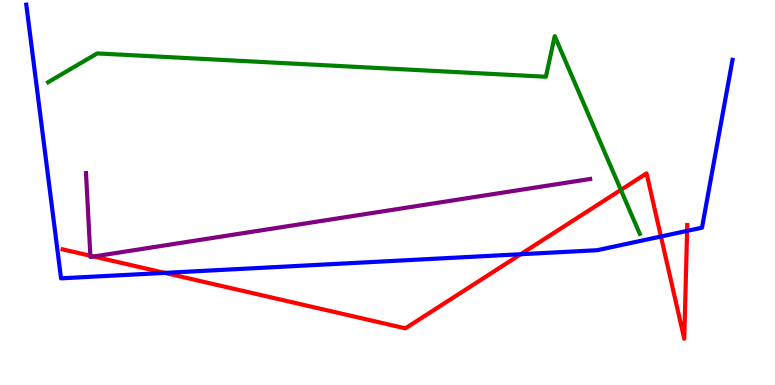[{'lines': ['blue', 'red'], 'intersections': [{'x': 2.13, 'y': 2.91}, {'x': 6.72, 'y': 3.4}, {'x': 8.53, 'y': 3.86}, {'x': 8.87, 'y': 4.0}]}, {'lines': ['green', 'red'], 'intersections': [{'x': 8.01, 'y': 5.07}]}, {'lines': ['purple', 'red'], 'intersections': [{'x': 1.17, 'y': 3.36}, {'x': 1.21, 'y': 3.34}]}, {'lines': ['blue', 'green'], 'intersections': []}, {'lines': ['blue', 'purple'], 'intersections': []}, {'lines': ['green', 'purple'], 'intersections': []}]